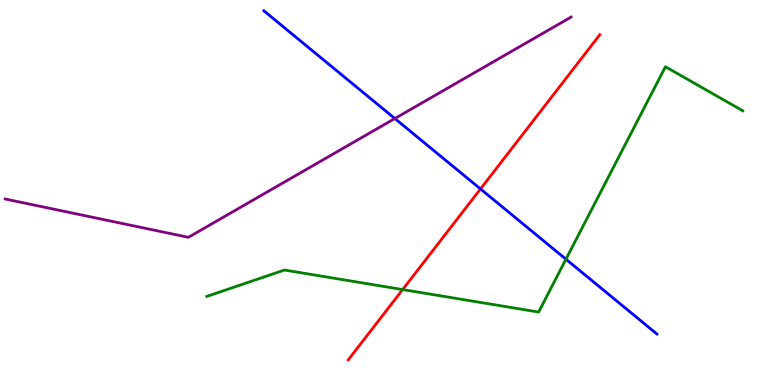[{'lines': ['blue', 'red'], 'intersections': [{'x': 6.2, 'y': 5.09}]}, {'lines': ['green', 'red'], 'intersections': [{'x': 5.2, 'y': 2.48}]}, {'lines': ['purple', 'red'], 'intersections': []}, {'lines': ['blue', 'green'], 'intersections': [{'x': 7.3, 'y': 3.27}]}, {'lines': ['blue', 'purple'], 'intersections': [{'x': 5.09, 'y': 6.92}]}, {'lines': ['green', 'purple'], 'intersections': []}]